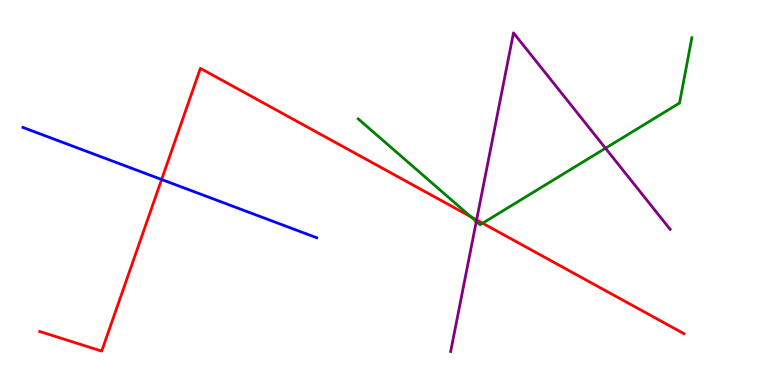[{'lines': ['blue', 'red'], 'intersections': [{'x': 2.09, 'y': 5.34}]}, {'lines': ['green', 'red'], 'intersections': [{'x': 6.08, 'y': 4.37}, {'x': 6.23, 'y': 4.2}]}, {'lines': ['purple', 'red'], 'intersections': [{'x': 6.15, 'y': 4.29}]}, {'lines': ['blue', 'green'], 'intersections': []}, {'lines': ['blue', 'purple'], 'intersections': []}, {'lines': ['green', 'purple'], 'intersections': [{'x': 6.15, 'y': 4.25}, {'x': 7.81, 'y': 6.15}]}]